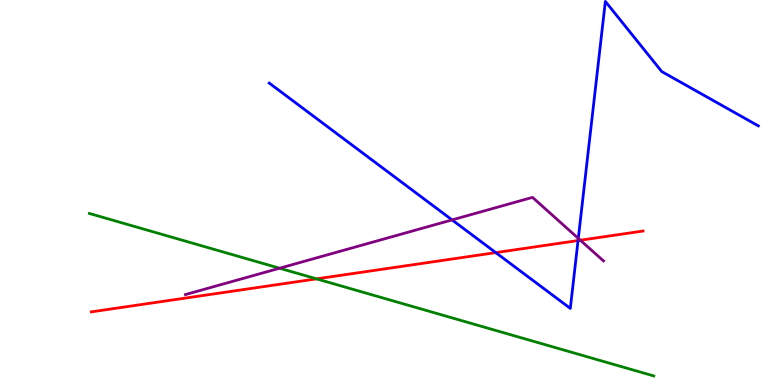[{'lines': ['blue', 'red'], 'intersections': [{'x': 6.4, 'y': 3.44}, {'x': 7.46, 'y': 3.75}]}, {'lines': ['green', 'red'], 'intersections': [{'x': 4.08, 'y': 2.76}]}, {'lines': ['purple', 'red'], 'intersections': [{'x': 7.49, 'y': 3.76}]}, {'lines': ['blue', 'green'], 'intersections': []}, {'lines': ['blue', 'purple'], 'intersections': [{'x': 5.83, 'y': 4.29}, {'x': 7.46, 'y': 3.81}]}, {'lines': ['green', 'purple'], 'intersections': [{'x': 3.61, 'y': 3.03}]}]